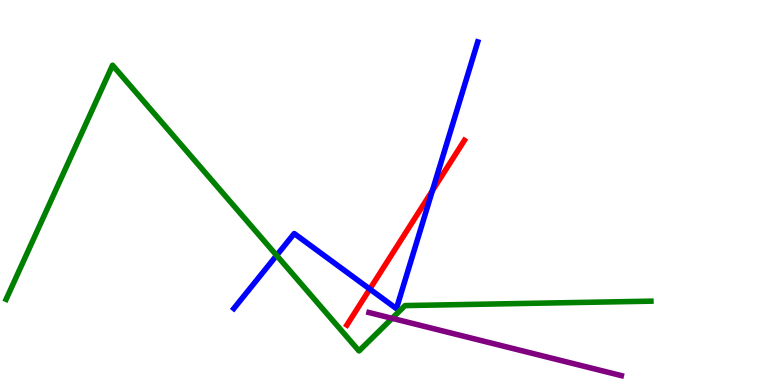[{'lines': ['blue', 'red'], 'intersections': [{'x': 4.77, 'y': 2.49}, {'x': 5.58, 'y': 5.05}]}, {'lines': ['green', 'red'], 'intersections': []}, {'lines': ['purple', 'red'], 'intersections': []}, {'lines': ['blue', 'green'], 'intersections': [{'x': 3.57, 'y': 3.37}]}, {'lines': ['blue', 'purple'], 'intersections': []}, {'lines': ['green', 'purple'], 'intersections': [{'x': 5.06, 'y': 1.73}]}]